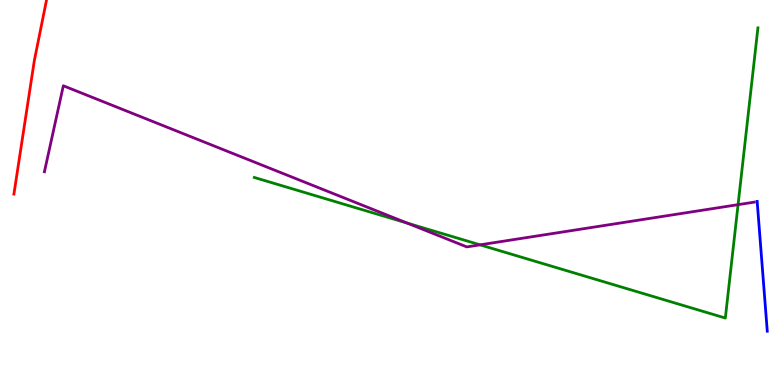[{'lines': ['blue', 'red'], 'intersections': []}, {'lines': ['green', 'red'], 'intersections': []}, {'lines': ['purple', 'red'], 'intersections': []}, {'lines': ['blue', 'green'], 'intersections': []}, {'lines': ['blue', 'purple'], 'intersections': []}, {'lines': ['green', 'purple'], 'intersections': [{'x': 5.25, 'y': 4.21}, {'x': 6.19, 'y': 3.64}, {'x': 9.52, 'y': 4.68}]}]